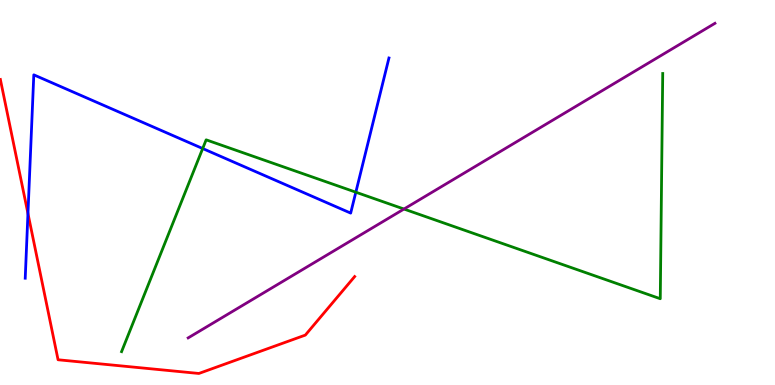[{'lines': ['blue', 'red'], 'intersections': [{'x': 0.361, 'y': 4.46}]}, {'lines': ['green', 'red'], 'intersections': []}, {'lines': ['purple', 'red'], 'intersections': []}, {'lines': ['blue', 'green'], 'intersections': [{'x': 2.62, 'y': 6.14}, {'x': 4.59, 'y': 5.01}]}, {'lines': ['blue', 'purple'], 'intersections': []}, {'lines': ['green', 'purple'], 'intersections': [{'x': 5.21, 'y': 4.57}]}]